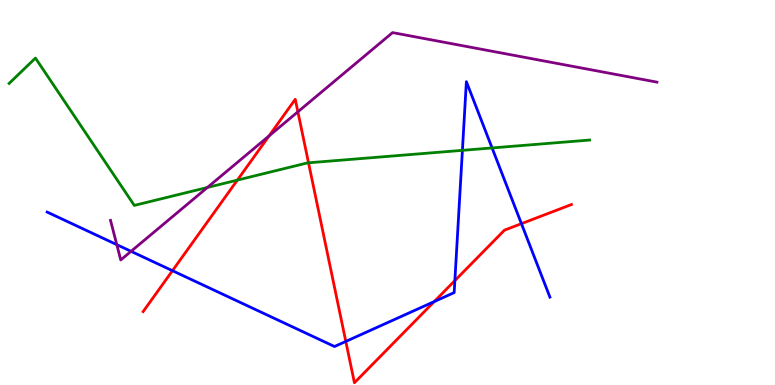[{'lines': ['blue', 'red'], 'intersections': [{'x': 2.23, 'y': 2.97}, {'x': 4.46, 'y': 1.13}, {'x': 5.6, 'y': 2.17}, {'x': 5.87, 'y': 2.71}, {'x': 6.73, 'y': 4.19}]}, {'lines': ['green', 'red'], 'intersections': [{'x': 3.06, 'y': 5.32}, {'x': 3.98, 'y': 5.77}]}, {'lines': ['purple', 'red'], 'intersections': [{'x': 3.47, 'y': 6.47}, {'x': 3.84, 'y': 7.1}]}, {'lines': ['blue', 'green'], 'intersections': [{'x': 5.97, 'y': 6.1}, {'x': 6.35, 'y': 6.16}]}, {'lines': ['blue', 'purple'], 'intersections': [{'x': 1.51, 'y': 3.65}, {'x': 1.69, 'y': 3.47}]}, {'lines': ['green', 'purple'], 'intersections': [{'x': 2.68, 'y': 5.13}]}]